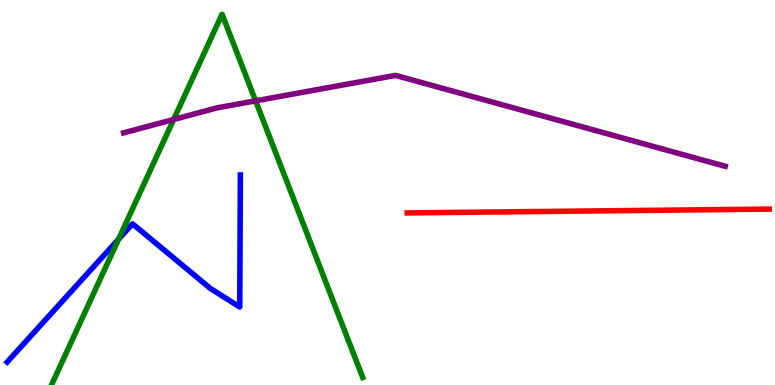[{'lines': ['blue', 'red'], 'intersections': []}, {'lines': ['green', 'red'], 'intersections': []}, {'lines': ['purple', 'red'], 'intersections': []}, {'lines': ['blue', 'green'], 'intersections': [{'x': 1.53, 'y': 3.79}]}, {'lines': ['blue', 'purple'], 'intersections': []}, {'lines': ['green', 'purple'], 'intersections': [{'x': 2.24, 'y': 6.9}, {'x': 3.3, 'y': 7.38}]}]